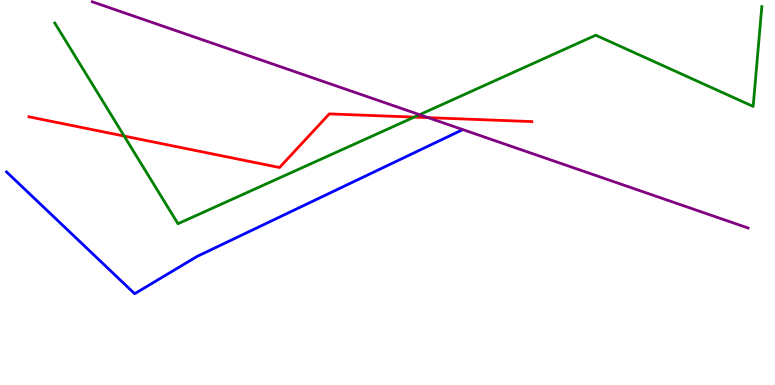[{'lines': ['blue', 'red'], 'intersections': []}, {'lines': ['green', 'red'], 'intersections': [{'x': 1.6, 'y': 6.47}, {'x': 5.34, 'y': 6.96}]}, {'lines': ['purple', 'red'], 'intersections': [{'x': 5.52, 'y': 6.94}]}, {'lines': ['blue', 'green'], 'intersections': []}, {'lines': ['blue', 'purple'], 'intersections': []}, {'lines': ['green', 'purple'], 'intersections': [{'x': 5.41, 'y': 7.02}]}]